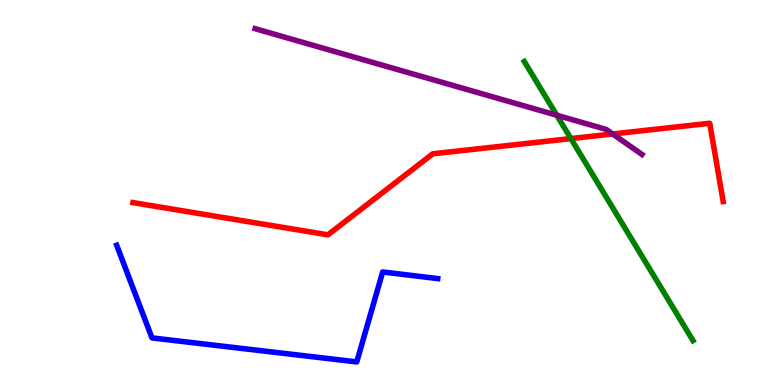[{'lines': ['blue', 'red'], 'intersections': []}, {'lines': ['green', 'red'], 'intersections': [{'x': 7.37, 'y': 6.4}]}, {'lines': ['purple', 'red'], 'intersections': [{'x': 7.91, 'y': 6.52}]}, {'lines': ['blue', 'green'], 'intersections': []}, {'lines': ['blue', 'purple'], 'intersections': []}, {'lines': ['green', 'purple'], 'intersections': [{'x': 7.18, 'y': 7.01}]}]